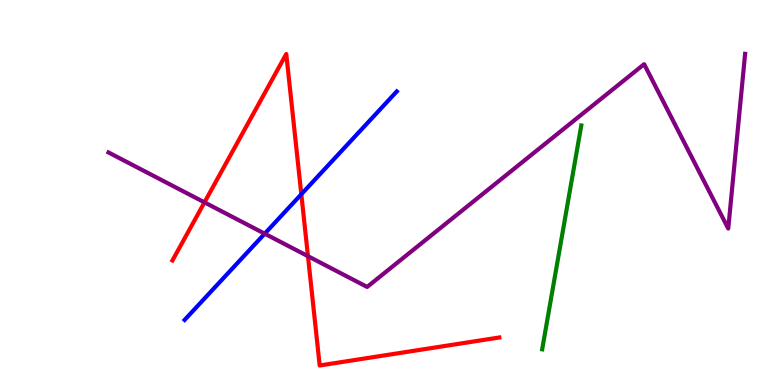[{'lines': ['blue', 'red'], 'intersections': [{'x': 3.89, 'y': 4.95}]}, {'lines': ['green', 'red'], 'intersections': []}, {'lines': ['purple', 'red'], 'intersections': [{'x': 2.64, 'y': 4.74}, {'x': 3.97, 'y': 3.35}]}, {'lines': ['blue', 'green'], 'intersections': []}, {'lines': ['blue', 'purple'], 'intersections': [{'x': 3.42, 'y': 3.93}]}, {'lines': ['green', 'purple'], 'intersections': []}]